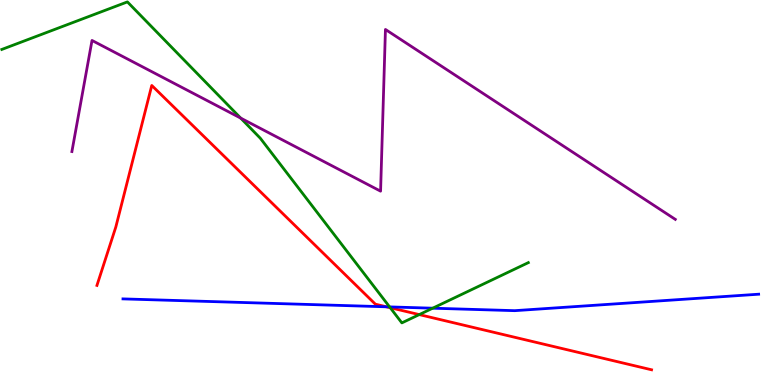[{'lines': ['blue', 'red'], 'intersections': [{'x': 4.99, 'y': 2.03}]}, {'lines': ['green', 'red'], 'intersections': [{'x': 5.04, 'y': 2.01}, {'x': 5.41, 'y': 1.83}]}, {'lines': ['purple', 'red'], 'intersections': []}, {'lines': ['blue', 'green'], 'intersections': [{'x': 5.03, 'y': 2.03}, {'x': 5.58, 'y': 1.99}]}, {'lines': ['blue', 'purple'], 'intersections': []}, {'lines': ['green', 'purple'], 'intersections': [{'x': 3.11, 'y': 6.93}]}]